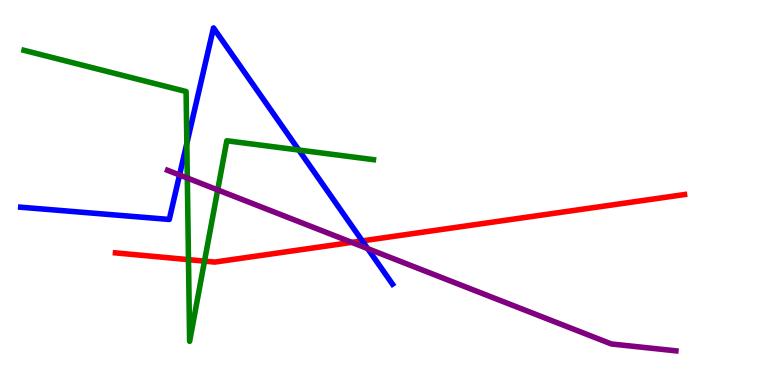[{'lines': ['blue', 'red'], 'intersections': [{'x': 4.67, 'y': 3.74}]}, {'lines': ['green', 'red'], 'intersections': [{'x': 2.43, 'y': 3.26}, {'x': 2.64, 'y': 3.22}]}, {'lines': ['purple', 'red'], 'intersections': [{'x': 4.54, 'y': 3.7}]}, {'lines': ['blue', 'green'], 'intersections': [{'x': 2.41, 'y': 6.27}, {'x': 3.86, 'y': 6.1}]}, {'lines': ['blue', 'purple'], 'intersections': [{'x': 2.32, 'y': 5.45}, {'x': 4.74, 'y': 3.54}]}, {'lines': ['green', 'purple'], 'intersections': [{'x': 2.42, 'y': 5.38}, {'x': 2.81, 'y': 5.07}]}]